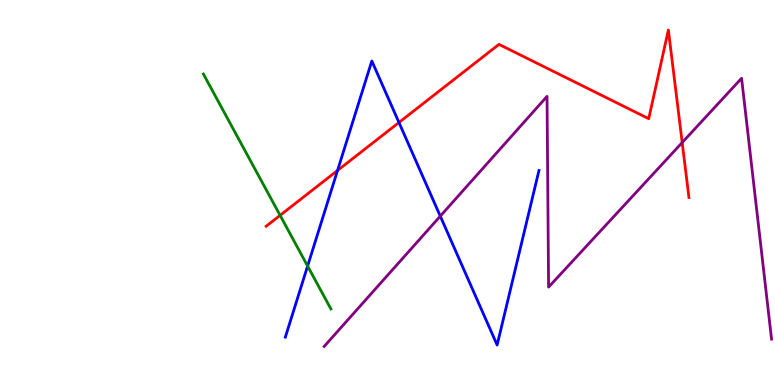[{'lines': ['blue', 'red'], 'intersections': [{'x': 4.36, 'y': 5.57}, {'x': 5.15, 'y': 6.82}]}, {'lines': ['green', 'red'], 'intersections': [{'x': 3.61, 'y': 4.41}]}, {'lines': ['purple', 'red'], 'intersections': [{'x': 8.8, 'y': 6.3}]}, {'lines': ['blue', 'green'], 'intersections': [{'x': 3.97, 'y': 3.09}]}, {'lines': ['blue', 'purple'], 'intersections': [{'x': 5.68, 'y': 4.39}]}, {'lines': ['green', 'purple'], 'intersections': []}]